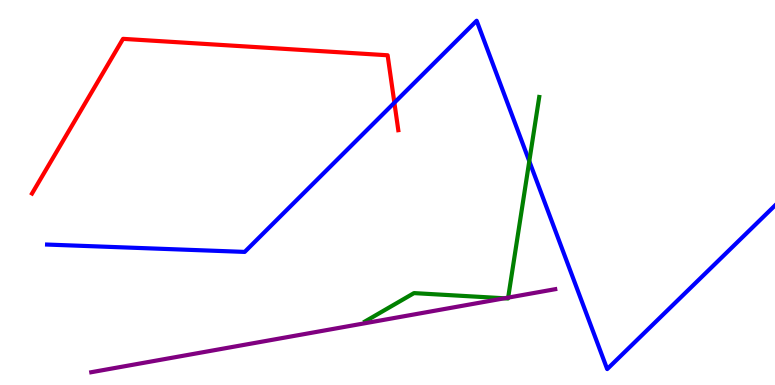[{'lines': ['blue', 'red'], 'intersections': [{'x': 5.09, 'y': 7.33}]}, {'lines': ['green', 'red'], 'intersections': []}, {'lines': ['purple', 'red'], 'intersections': []}, {'lines': ['blue', 'green'], 'intersections': [{'x': 6.83, 'y': 5.81}]}, {'lines': ['blue', 'purple'], 'intersections': []}, {'lines': ['green', 'purple'], 'intersections': [{'x': 6.51, 'y': 2.25}, {'x': 6.56, 'y': 2.27}]}]